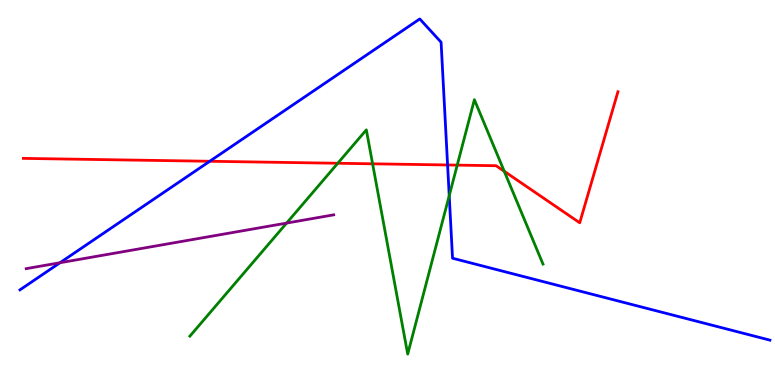[{'lines': ['blue', 'red'], 'intersections': [{'x': 2.71, 'y': 5.81}, {'x': 5.78, 'y': 5.72}]}, {'lines': ['green', 'red'], 'intersections': [{'x': 4.36, 'y': 5.76}, {'x': 4.81, 'y': 5.75}, {'x': 5.9, 'y': 5.71}, {'x': 6.51, 'y': 5.55}]}, {'lines': ['purple', 'red'], 'intersections': []}, {'lines': ['blue', 'green'], 'intersections': [{'x': 5.8, 'y': 4.92}]}, {'lines': ['blue', 'purple'], 'intersections': [{'x': 0.774, 'y': 3.18}]}, {'lines': ['green', 'purple'], 'intersections': [{'x': 3.7, 'y': 4.21}]}]